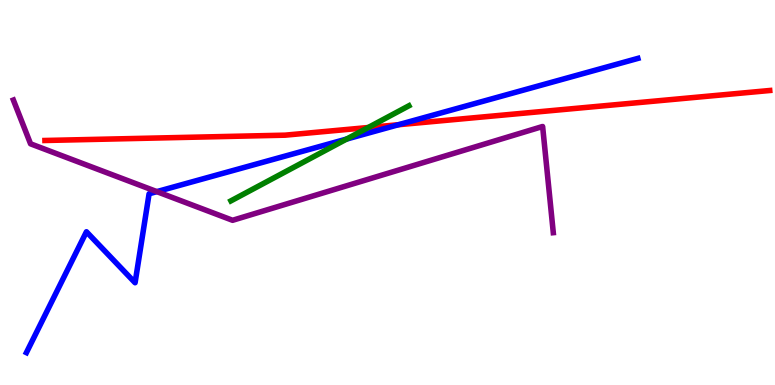[{'lines': ['blue', 'red'], 'intersections': [{'x': 5.14, 'y': 6.76}]}, {'lines': ['green', 'red'], 'intersections': [{'x': 4.75, 'y': 6.69}]}, {'lines': ['purple', 'red'], 'intersections': []}, {'lines': ['blue', 'green'], 'intersections': [{'x': 4.47, 'y': 6.39}]}, {'lines': ['blue', 'purple'], 'intersections': [{'x': 2.02, 'y': 5.02}]}, {'lines': ['green', 'purple'], 'intersections': []}]